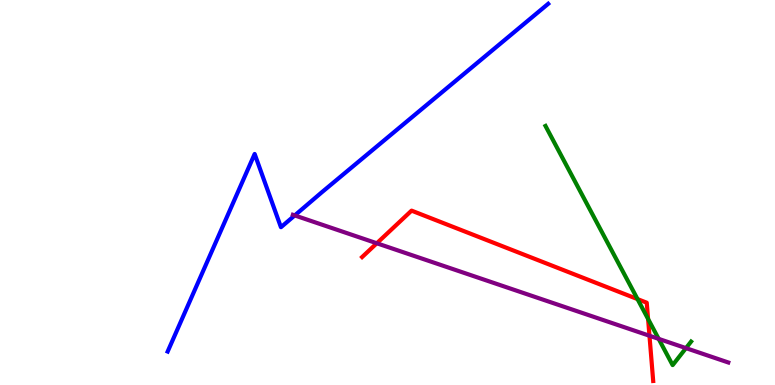[{'lines': ['blue', 'red'], 'intersections': []}, {'lines': ['green', 'red'], 'intersections': [{'x': 8.23, 'y': 2.23}, {'x': 8.36, 'y': 1.72}]}, {'lines': ['purple', 'red'], 'intersections': [{'x': 4.86, 'y': 3.68}, {'x': 8.38, 'y': 1.28}]}, {'lines': ['blue', 'green'], 'intersections': []}, {'lines': ['blue', 'purple'], 'intersections': [{'x': 3.8, 'y': 4.4}]}, {'lines': ['green', 'purple'], 'intersections': [{'x': 8.5, 'y': 1.2}, {'x': 8.85, 'y': 0.958}]}]